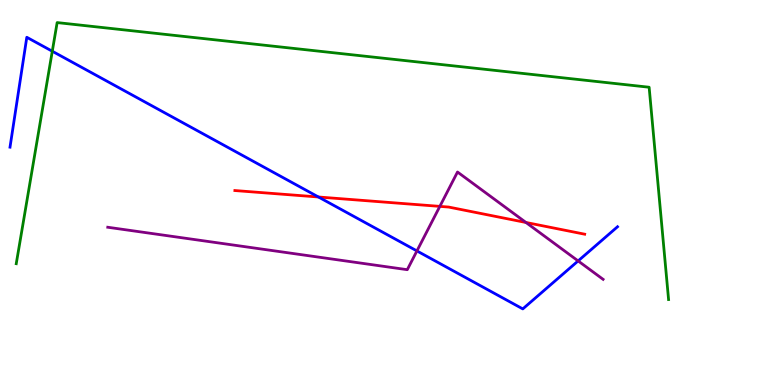[{'lines': ['blue', 'red'], 'intersections': [{'x': 4.11, 'y': 4.88}]}, {'lines': ['green', 'red'], 'intersections': []}, {'lines': ['purple', 'red'], 'intersections': [{'x': 5.68, 'y': 4.64}, {'x': 6.79, 'y': 4.22}]}, {'lines': ['blue', 'green'], 'intersections': [{'x': 0.675, 'y': 8.67}]}, {'lines': ['blue', 'purple'], 'intersections': [{'x': 5.38, 'y': 3.48}, {'x': 7.46, 'y': 3.22}]}, {'lines': ['green', 'purple'], 'intersections': []}]